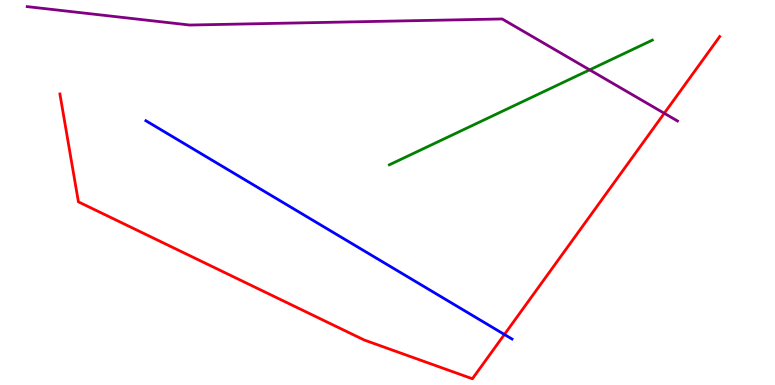[{'lines': ['blue', 'red'], 'intersections': [{'x': 6.51, 'y': 1.31}]}, {'lines': ['green', 'red'], 'intersections': []}, {'lines': ['purple', 'red'], 'intersections': [{'x': 8.57, 'y': 7.06}]}, {'lines': ['blue', 'green'], 'intersections': []}, {'lines': ['blue', 'purple'], 'intersections': []}, {'lines': ['green', 'purple'], 'intersections': [{'x': 7.61, 'y': 8.19}]}]